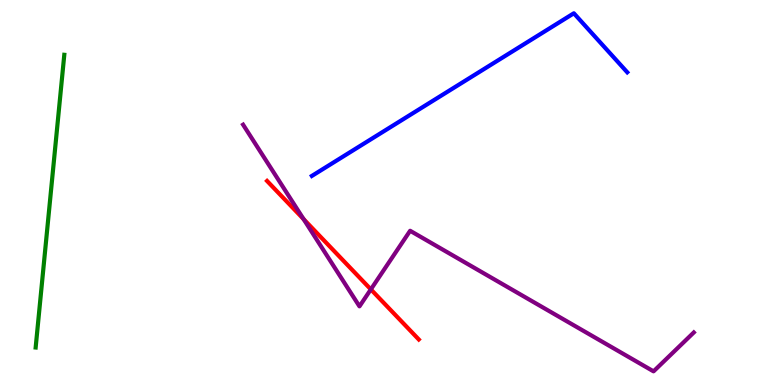[{'lines': ['blue', 'red'], 'intersections': []}, {'lines': ['green', 'red'], 'intersections': []}, {'lines': ['purple', 'red'], 'intersections': [{'x': 3.92, 'y': 4.31}, {'x': 4.79, 'y': 2.48}]}, {'lines': ['blue', 'green'], 'intersections': []}, {'lines': ['blue', 'purple'], 'intersections': []}, {'lines': ['green', 'purple'], 'intersections': []}]